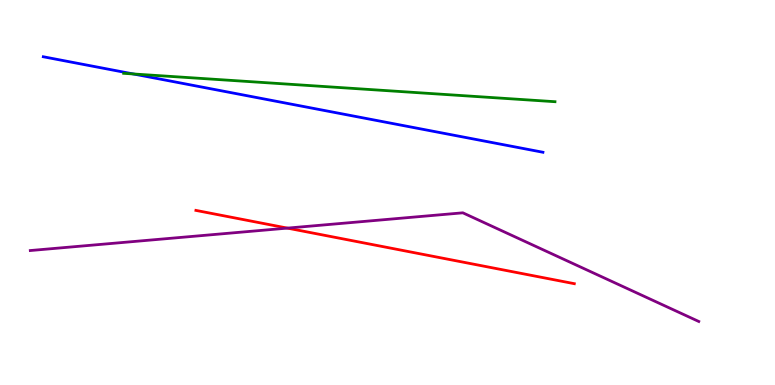[{'lines': ['blue', 'red'], 'intersections': []}, {'lines': ['green', 'red'], 'intersections': []}, {'lines': ['purple', 'red'], 'intersections': [{'x': 3.71, 'y': 4.07}]}, {'lines': ['blue', 'green'], 'intersections': [{'x': 1.72, 'y': 8.08}]}, {'lines': ['blue', 'purple'], 'intersections': []}, {'lines': ['green', 'purple'], 'intersections': []}]